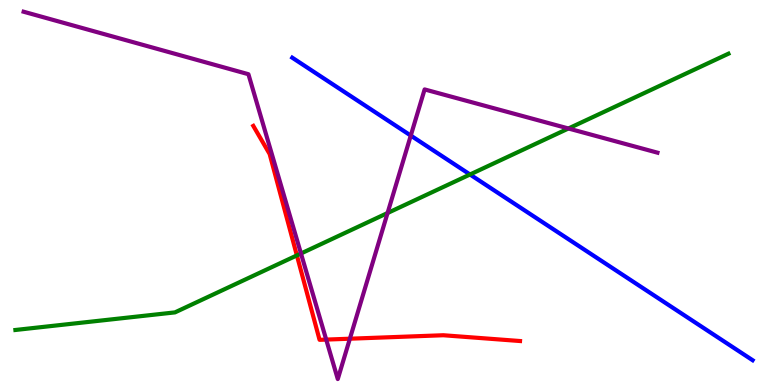[{'lines': ['blue', 'red'], 'intersections': []}, {'lines': ['green', 'red'], 'intersections': [{'x': 3.83, 'y': 3.37}]}, {'lines': ['purple', 'red'], 'intersections': [{'x': 4.21, 'y': 1.18}, {'x': 4.51, 'y': 1.2}]}, {'lines': ['blue', 'green'], 'intersections': [{'x': 6.06, 'y': 5.47}]}, {'lines': ['blue', 'purple'], 'intersections': [{'x': 5.3, 'y': 6.48}]}, {'lines': ['green', 'purple'], 'intersections': [{'x': 3.88, 'y': 3.42}, {'x': 5.0, 'y': 4.47}, {'x': 7.33, 'y': 6.66}]}]